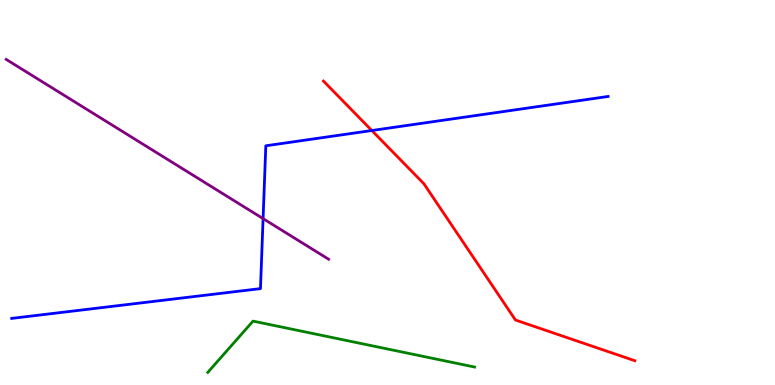[{'lines': ['blue', 'red'], 'intersections': [{'x': 4.8, 'y': 6.61}]}, {'lines': ['green', 'red'], 'intersections': []}, {'lines': ['purple', 'red'], 'intersections': []}, {'lines': ['blue', 'green'], 'intersections': []}, {'lines': ['blue', 'purple'], 'intersections': [{'x': 3.39, 'y': 4.32}]}, {'lines': ['green', 'purple'], 'intersections': []}]